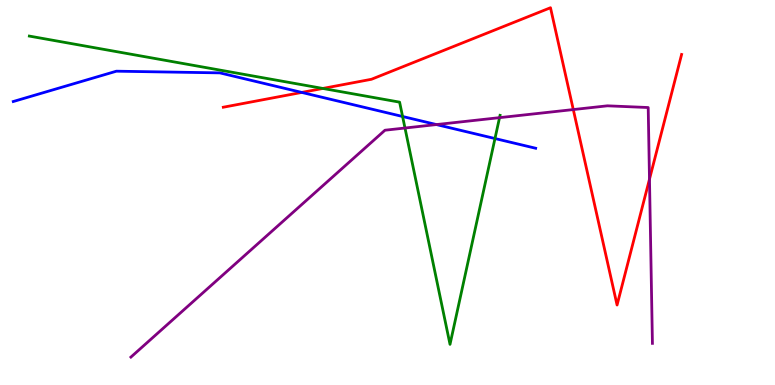[{'lines': ['blue', 'red'], 'intersections': [{'x': 3.89, 'y': 7.6}]}, {'lines': ['green', 'red'], 'intersections': [{'x': 4.17, 'y': 7.7}]}, {'lines': ['purple', 'red'], 'intersections': [{'x': 7.4, 'y': 7.15}, {'x': 8.38, 'y': 5.35}]}, {'lines': ['blue', 'green'], 'intersections': [{'x': 5.19, 'y': 6.97}, {'x': 6.39, 'y': 6.4}]}, {'lines': ['blue', 'purple'], 'intersections': [{'x': 5.63, 'y': 6.76}]}, {'lines': ['green', 'purple'], 'intersections': [{'x': 5.23, 'y': 6.67}, {'x': 6.45, 'y': 6.94}]}]